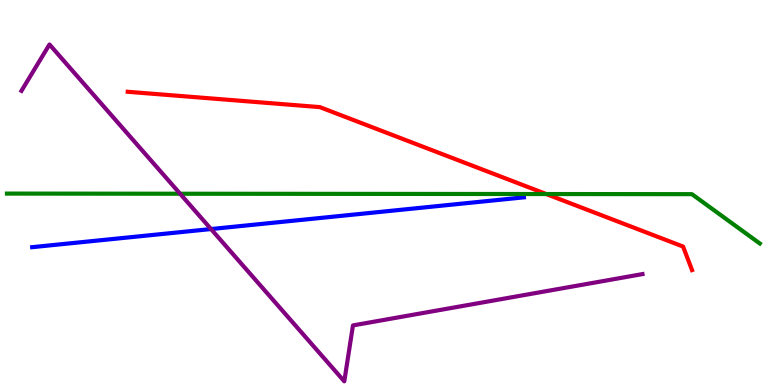[{'lines': ['blue', 'red'], 'intersections': []}, {'lines': ['green', 'red'], 'intersections': [{'x': 7.05, 'y': 4.96}]}, {'lines': ['purple', 'red'], 'intersections': []}, {'lines': ['blue', 'green'], 'intersections': []}, {'lines': ['blue', 'purple'], 'intersections': [{'x': 2.72, 'y': 4.05}]}, {'lines': ['green', 'purple'], 'intersections': [{'x': 2.32, 'y': 4.97}]}]